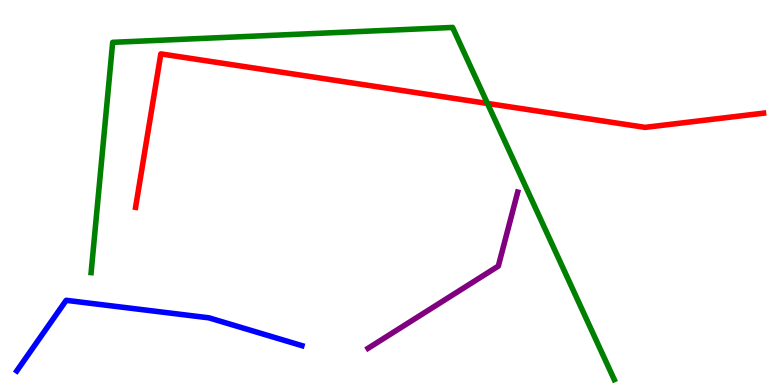[{'lines': ['blue', 'red'], 'intersections': []}, {'lines': ['green', 'red'], 'intersections': [{'x': 6.29, 'y': 7.31}]}, {'lines': ['purple', 'red'], 'intersections': []}, {'lines': ['blue', 'green'], 'intersections': []}, {'lines': ['blue', 'purple'], 'intersections': []}, {'lines': ['green', 'purple'], 'intersections': []}]